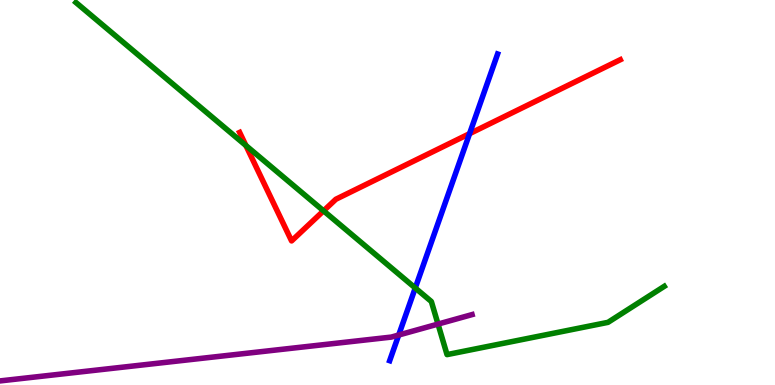[{'lines': ['blue', 'red'], 'intersections': [{'x': 6.06, 'y': 6.53}]}, {'lines': ['green', 'red'], 'intersections': [{'x': 3.17, 'y': 6.22}, {'x': 4.17, 'y': 4.52}]}, {'lines': ['purple', 'red'], 'intersections': []}, {'lines': ['blue', 'green'], 'intersections': [{'x': 5.36, 'y': 2.52}]}, {'lines': ['blue', 'purple'], 'intersections': [{'x': 5.14, 'y': 1.3}]}, {'lines': ['green', 'purple'], 'intersections': [{'x': 5.65, 'y': 1.58}]}]